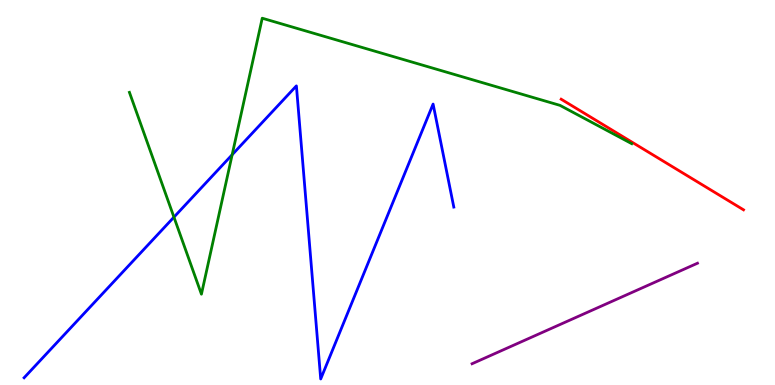[{'lines': ['blue', 'red'], 'intersections': []}, {'lines': ['green', 'red'], 'intersections': []}, {'lines': ['purple', 'red'], 'intersections': []}, {'lines': ['blue', 'green'], 'intersections': [{'x': 2.24, 'y': 4.36}, {'x': 3.0, 'y': 5.98}]}, {'lines': ['blue', 'purple'], 'intersections': []}, {'lines': ['green', 'purple'], 'intersections': []}]